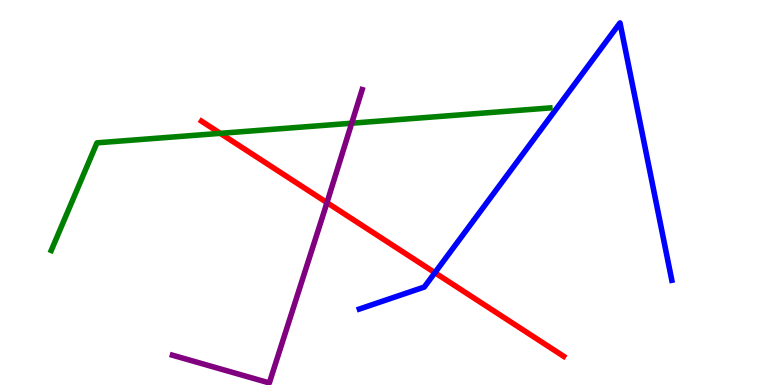[{'lines': ['blue', 'red'], 'intersections': [{'x': 5.61, 'y': 2.92}]}, {'lines': ['green', 'red'], 'intersections': [{'x': 2.84, 'y': 6.54}]}, {'lines': ['purple', 'red'], 'intersections': [{'x': 4.22, 'y': 4.74}]}, {'lines': ['blue', 'green'], 'intersections': []}, {'lines': ['blue', 'purple'], 'intersections': []}, {'lines': ['green', 'purple'], 'intersections': [{'x': 4.54, 'y': 6.8}]}]